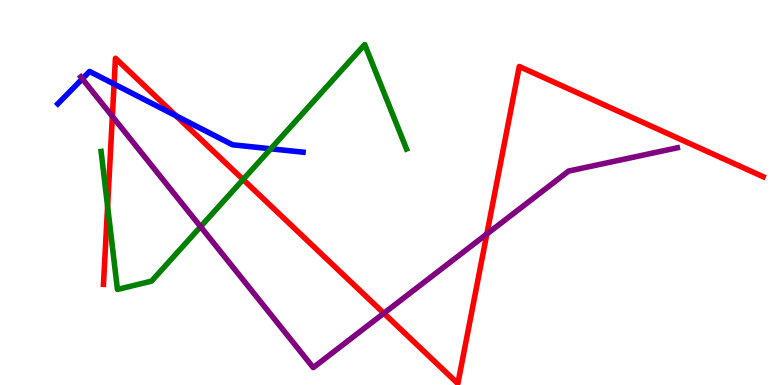[{'lines': ['blue', 'red'], 'intersections': [{'x': 1.47, 'y': 7.82}, {'x': 2.27, 'y': 6.99}]}, {'lines': ['green', 'red'], 'intersections': [{'x': 1.39, 'y': 4.64}, {'x': 3.14, 'y': 5.34}]}, {'lines': ['purple', 'red'], 'intersections': [{'x': 1.45, 'y': 6.98}, {'x': 4.95, 'y': 1.86}, {'x': 6.28, 'y': 3.92}]}, {'lines': ['blue', 'green'], 'intersections': [{'x': 3.49, 'y': 6.14}]}, {'lines': ['blue', 'purple'], 'intersections': [{'x': 1.06, 'y': 7.95}]}, {'lines': ['green', 'purple'], 'intersections': [{'x': 2.59, 'y': 4.11}]}]